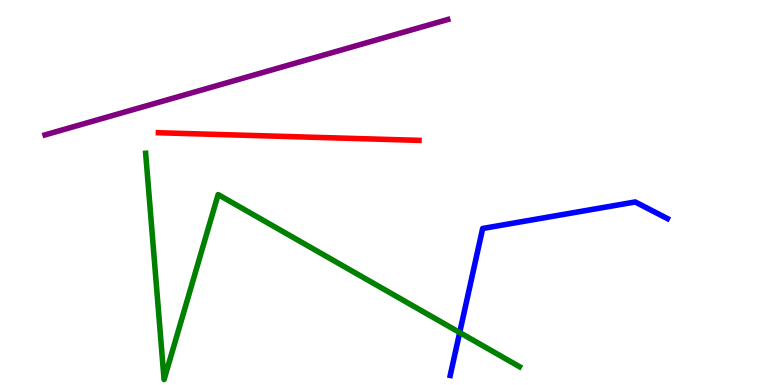[{'lines': ['blue', 'red'], 'intersections': []}, {'lines': ['green', 'red'], 'intersections': []}, {'lines': ['purple', 'red'], 'intersections': []}, {'lines': ['blue', 'green'], 'intersections': [{'x': 5.93, 'y': 1.36}]}, {'lines': ['blue', 'purple'], 'intersections': []}, {'lines': ['green', 'purple'], 'intersections': []}]